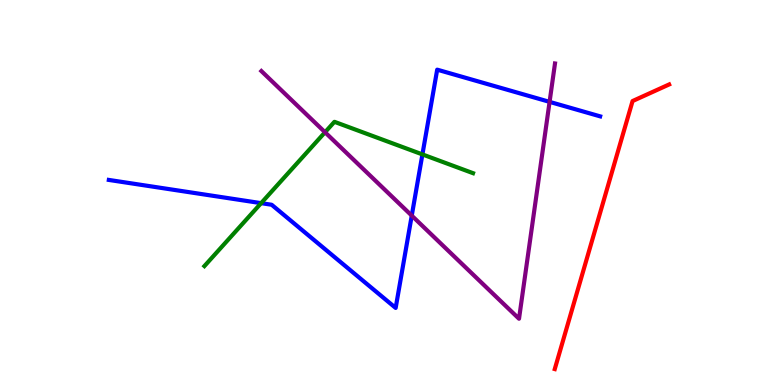[{'lines': ['blue', 'red'], 'intersections': []}, {'lines': ['green', 'red'], 'intersections': []}, {'lines': ['purple', 'red'], 'intersections': []}, {'lines': ['blue', 'green'], 'intersections': [{'x': 3.37, 'y': 4.72}, {'x': 5.45, 'y': 5.99}]}, {'lines': ['blue', 'purple'], 'intersections': [{'x': 5.31, 'y': 4.4}, {'x': 7.09, 'y': 7.35}]}, {'lines': ['green', 'purple'], 'intersections': [{'x': 4.19, 'y': 6.56}]}]